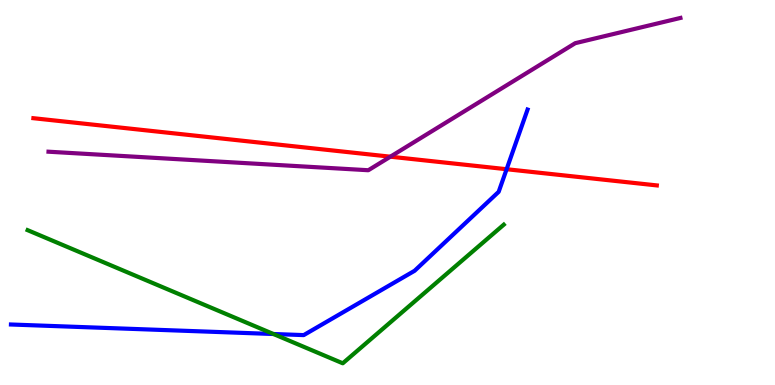[{'lines': ['blue', 'red'], 'intersections': [{'x': 6.54, 'y': 5.6}]}, {'lines': ['green', 'red'], 'intersections': []}, {'lines': ['purple', 'red'], 'intersections': [{'x': 5.04, 'y': 5.93}]}, {'lines': ['blue', 'green'], 'intersections': [{'x': 3.53, 'y': 1.32}]}, {'lines': ['blue', 'purple'], 'intersections': []}, {'lines': ['green', 'purple'], 'intersections': []}]